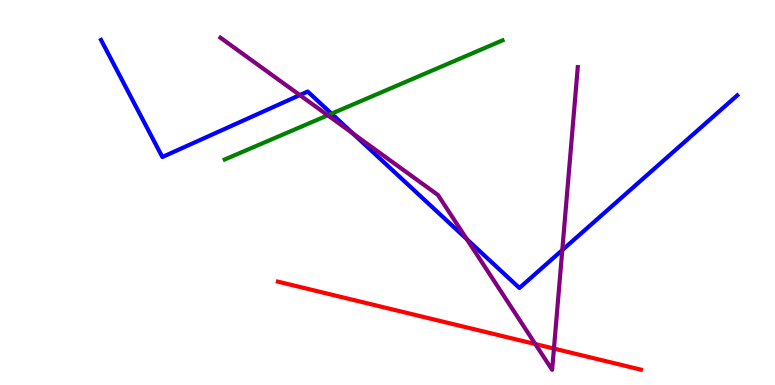[{'lines': ['blue', 'red'], 'intersections': []}, {'lines': ['green', 'red'], 'intersections': []}, {'lines': ['purple', 'red'], 'intersections': [{'x': 6.91, 'y': 1.06}, {'x': 7.15, 'y': 0.946}]}, {'lines': ['blue', 'green'], 'intersections': [{'x': 4.28, 'y': 7.05}]}, {'lines': ['blue', 'purple'], 'intersections': [{'x': 3.87, 'y': 7.53}, {'x': 4.55, 'y': 6.53}, {'x': 6.02, 'y': 3.79}, {'x': 7.26, 'y': 3.5}]}, {'lines': ['green', 'purple'], 'intersections': [{'x': 4.23, 'y': 7.01}]}]